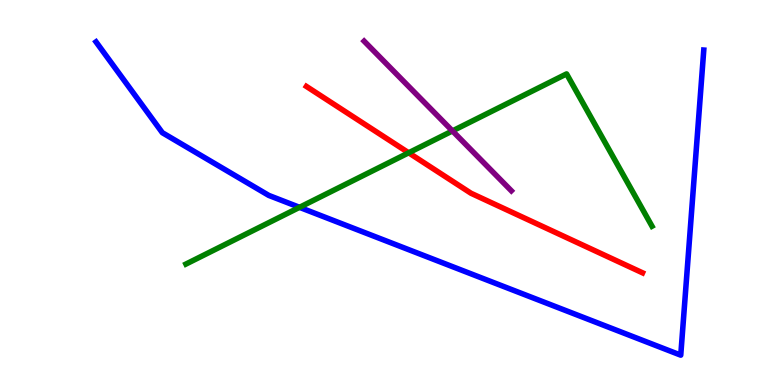[{'lines': ['blue', 'red'], 'intersections': []}, {'lines': ['green', 'red'], 'intersections': [{'x': 5.27, 'y': 6.03}]}, {'lines': ['purple', 'red'], 'intersections': []}, {'lines': ['blue', 'green'], 'intersections': [{'x': 3.86, 'y': 4.61}]}, {'lines': ['blue', 'purple'], 'intersections': []}, {'lines': ['green', 'purple'], 'intersections': [{'x': 5.84, 'y': 6.6}]}]